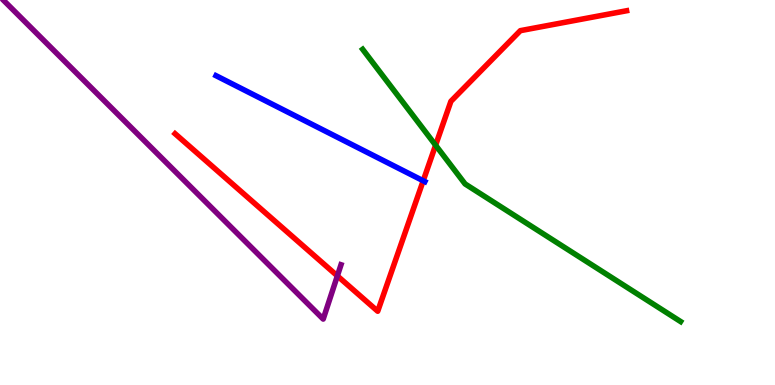[{'lines': ['blue', 'red'], 'intersections': [{'x': 5.46, 'y': 5.3}]}, {'lines': ['green', 'red'], 'intersections': [{'x': 5.62, 'y': 6.23}]}, {'lines': ['purple', 'red'], 'intersections': [{'x': 4.35, 'y': 2.83}]}, {'lines': ['blue', 'green'], 'intersections': []}, {'lines': ['blue', 'purple'], 'intersections': []}, {'lines': ['green', 'purple'], 'intersections': []}]